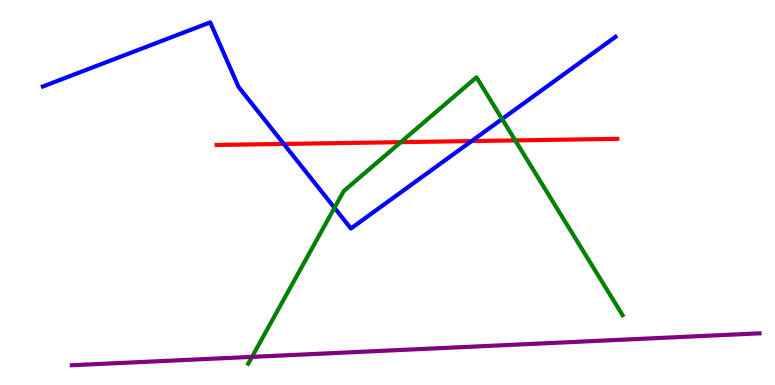[{'lines': ['blue', 'red'], 'intersections': [{'x': 3.66, 'y': 6.26}, {'x': 6.09, 'y': 6.34}]}, {'lines': ['green', 'red'], 'intersections': [{'x': 5.17, 'y': 6.31}, {'x': 6.65, 'y': 6.35}]}, {'lines': ['purple', 'red'], 'intersections': []}, {'lines': ['blue', 'green'], 'intersections': [{'x': 4.32, 'y': 4.6}, {'x': 6.48, 'y': 6.91}]}, {'lines': ['blue', 'purple'], 'intersections': []}, {'lines': ['green', 'purple'], 'intersections': [{'x': 3.25, 'y': 0.731}]}]